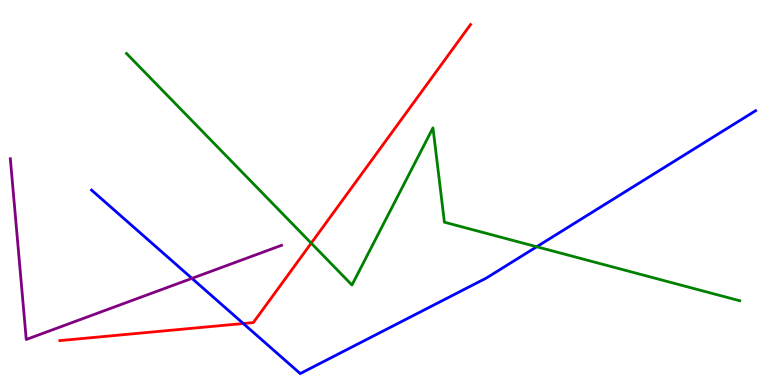[{'lines': ['blue', 'red'], 'intersections': [{'x': 3.14, 'y': 1.6}]}, {'lines': ['green', 'red'], 'intersections': [{'x': 4.02, 'y': 3.68}]}, {'lines': ['purple', 'red'], 'intersections': []}, {'lines': ['blue', 'green'], 'intersections': [{'x': 6.93, 'y': 3.59}]}, {'lines': ['blue', 'purple'], 'intersections': [{'x': 2.48, 'y': 2.77}]}, {'lines': ['green', 'purple'], 'intersections': []}]